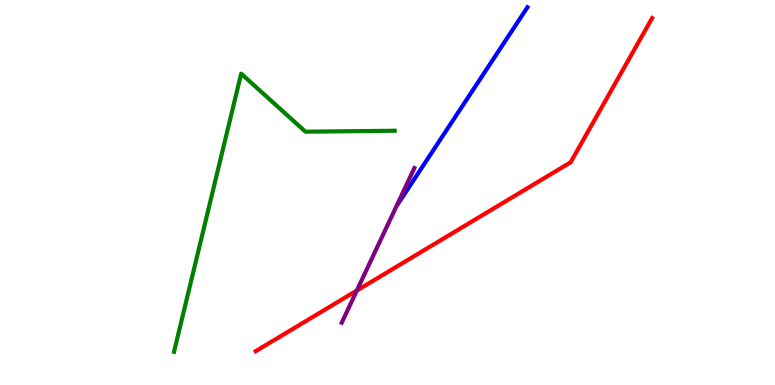[{'lines': ['blue', 'red'], 'intersections': []}, {'lines': ['green', 'red'], 'intersections': []}, {'lines': ['purple', 'red'], 'intersections': [{'x': 4.6, 'y': 2.45}]}, {'lines': ['blue', 'green'], 'intersections': []}, {'lines': ['blue', 'purple'], 'intersections': []}, {'lines': ['green', 'purple'], 'intersections': []}]